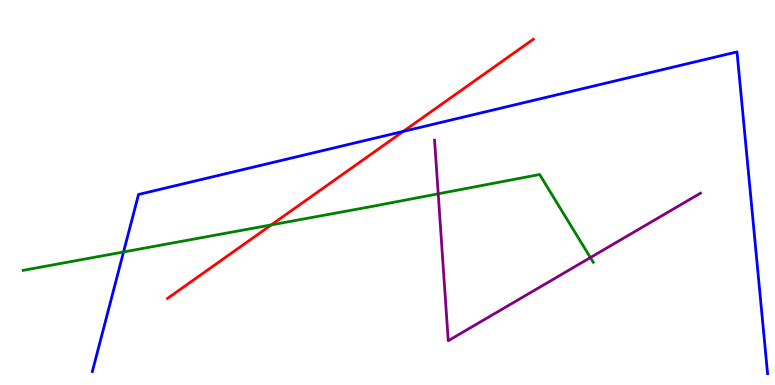[{'lines': ['blue', 'red'], 'intersections': [{'x': 5.2, 'y': 6.59}]}, {'lines': ['green', 'red'], 'intersections': [{'x': 3.5, 'y': 4.16}]}, {'lines': ['purple', 'red'], 'intersections': []}, {'lines': ['blue', 'green'], 'intersections': [{'x': 1.59, 'y': 3.46}]}, {'lines': ['blue', 'purple'], 'intersections': []}, {'lines': ['green', 'purple'], 'intersections': [{'x': 5.65, 'y': 4.97}, {'x': 7.62, 'y': 3.31}]}]